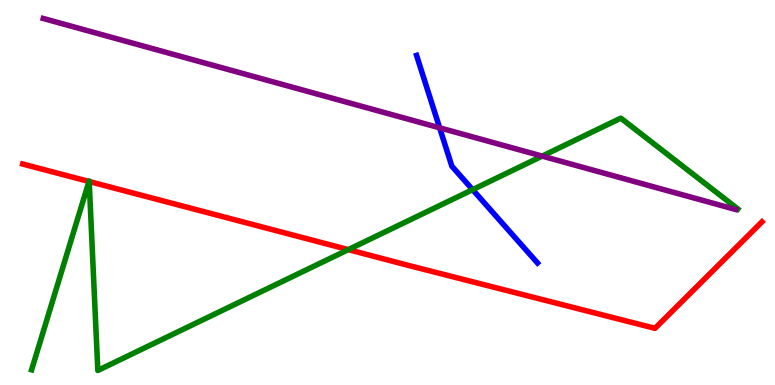[{'lines': ['blue', 'red'], 'intersections': []}, {'lines': ['green', 'red'], 'intersections': [{'x': 1.15, 'y': 5.29}, {'x': 1.15, 'y': 5.29}, {'x': 4.49, 'y': 3.52}]}, {'lines': ['purple', 'red'], 'intersections': []}, {'lines': ['blue', 'green'], 'intersections': [{'x': 6.1, 'y': 5.07}]}, {'lines': ['blue', 'purple'], 'intersections': [{'x': 5.67, 'y': 6.68}]}, {'lines': ['green', 'purple'], 'intersections': [{'x': 7.0, 'y': 5.95}]}]